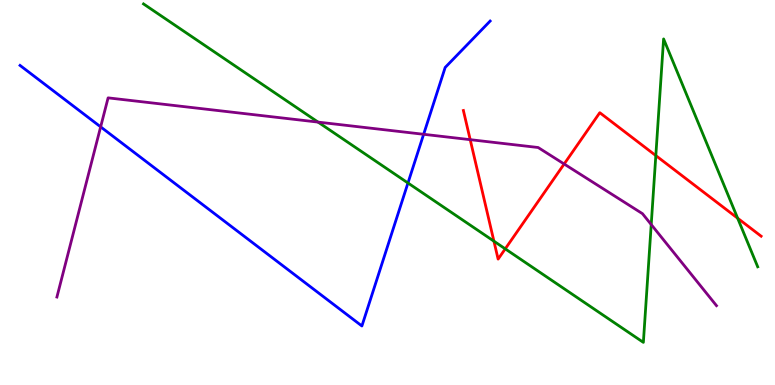[{'lines': ['blue', 'red'], 'intersections': []}, {'lines': ['green', 'red'], 'intersections': [{'x': 6.37, 'y': 3.74}, {'x': 6.52, 'y': 3.54}, {'x': 8.46, 'y': 5.96}, {'x': 9.52, 'y': 4.33}]}, {'lines': ['purple', 'red'], 'intersections': [{'x': 6.07, 'y': 6.37}, {'x': 7.28, 'y': 5.74}]}, {'lines': ['blue', 'green'], 'intersections': [{'x': 5.26, 'y': 5.25}]}, {'lines': ['blue', 'purple'], 'intersections': [{'x': 1.3, 'y': 6.7}, {'x': 5.47, 'y': 6.51}]}, {'lines': ['green', 'purple'], 'intersections': [{'x': 4.1, 'y': 6.83}, {'x': 8.4, 'y': 4.17}]}]